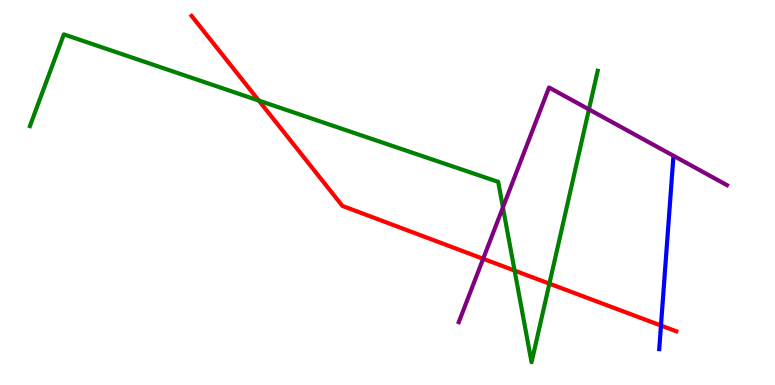[{'lines': ['blue', 'red'], 'intersections': [{'x': 8.53, 'y': 1.54}]}, {'lines': ['green', 'red'], 'intersections': [{'x': 3.34, 'y': 7.39}, {'x': 6.64, 'y': 2.97}, {'x': 7.09, 'y': 2.63}]}, {'lines': ['purple', 'red'], 'intersections': [{'x': 6.23, 'y': 3.28}]}, {'lines': ['blue', 'green'], 'intersections': []}, {'lines': ['blue', 'purple'], 'intersections': []}, {'lines': ['green', 'purple'], 'intersections': [{'x': 6.49, 'y': 4.61}, {'x': 7.6, 'y': 7.16}]}]